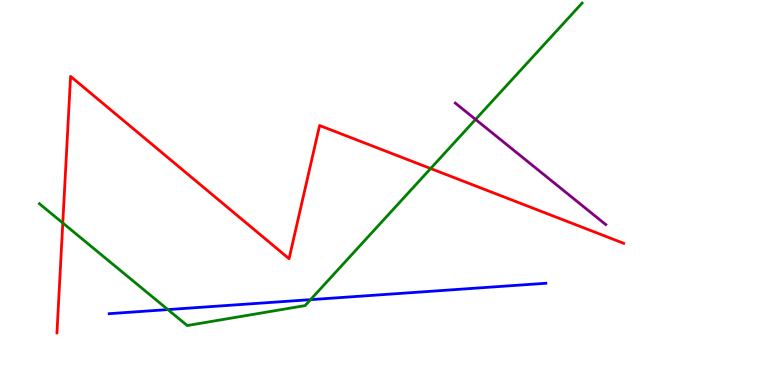[{'lines': ['blue', 'red'], 'intersections': []}, {'lines': ['green', 'red'], 'intersections': [{'x': 0.81, 'y': 4.21}, {'x': 5.56, 'y': 5.62}]}, {'lines': ['purple', 'red'], 'intersections': []}, {'lines': ['blue', 'green'], 'intersections': [{'x': 2.17, 'y': 1.96}, {'x': 4.01, 'y': 2.22}]}, {'lines': ['blue', 'purple'], 'intersections': []}, {'lines': ['green', 'purple'], 'intersections': [{'x': 6.14, 'y': 6.9}]}]